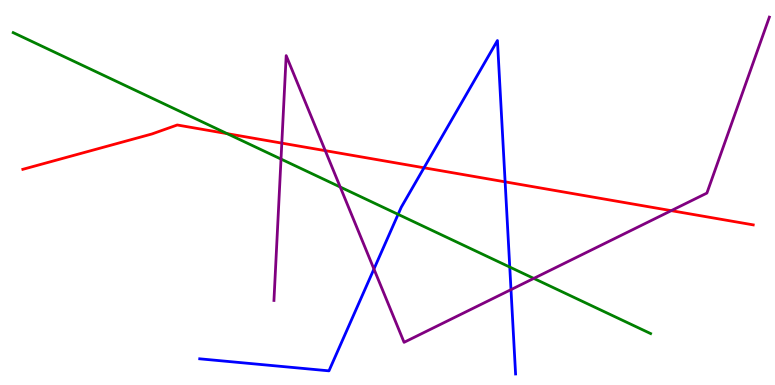[{'lines': ['blue', 'red'], 'intersections': [{'x': 5.47, 'y': 5.64}, {'x': 6.52, 'y': 5.28}]}, {'lines': ['green', 'red'], 'intersections': [{'x': 2.93, 'y': 6.53}]}, {'lines': ['purple', 'red'], 'intersections': [{'x': 3.64, 'y': 6.28}, {'x': 4.2, 'y': 6.09}, {'x': 8.66, 'y': 4.53}]}, {'lines': ['blue', 'green'], 'intersections': [{'x': 5.14, 'y': 4.43}, {'x': 6.58, 'y': 3.06}]}, {'lines': ['blue', 'purple'], 'intersections': [{'x': 4.83, 'y': 3.01}, {'x': 6.59, 'y': 2.48}]}, {'lines': ['green', 'purple'], 'intersections': [{'x': 3.63, 'y': 5.87}, {'x': 4.39, 'y': 5.14}, {'x': 6.89, 'y': 2.77}]}]